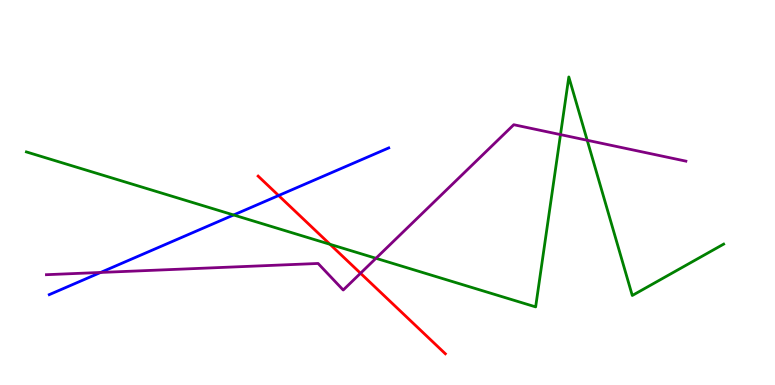[{'lines': ['blue', 'red'], 'intersections': [{'x': 3.59, 'y': 4.92}]}, {'lines': ['green', 'red'], 'intersections': [{'x': 4.26, 'y': 3.65}]}, {'lines': ['purple', 'red'], 'intersections': [{'x': 4.65, 'y': 2.9}]}, {'lines': ['blue', 'green'], 'intersections': [{'x': 3.01, 'y': 4.42}]}, {'lines': ['blue', 'purple'], 'intersections': [{'x': 1.3, 'y': 2.92}]}, {'lines': ['green', 'purple'], 'intersections': [{'x': 4.85, 'y': 3.29}, {'x': 7.23, 'y': 6.5}, {'x': 7.58, 'y': 6.36}]}]